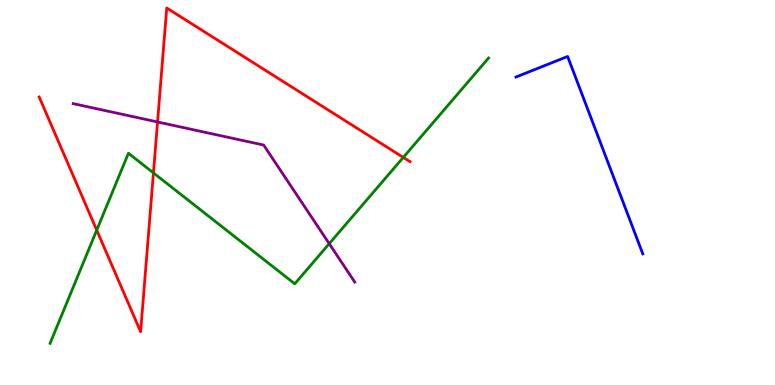[{'lines': ['blue', 'red'], 'intersections': []}, {'lines': ['green', 'red'], 'intersections': [{'x': 1.25, 'y': 4.02}, {'x': 1.98, 'y': 5.51}, {'x': 5.2, 'y': 5.91}]}, {'lines': ['purple', 'red'], 'intersections': [{'x': 2.03, 'y': 6.83}]}, {'lines': ['blue', 'green'], 'intersections': []}, {'lines': ['blue', 'purple'], 'intersections': []}, {'lines': ['green', 'purple'], 'intersections': [{'x': 4.25, 'y': 3.67}]}]